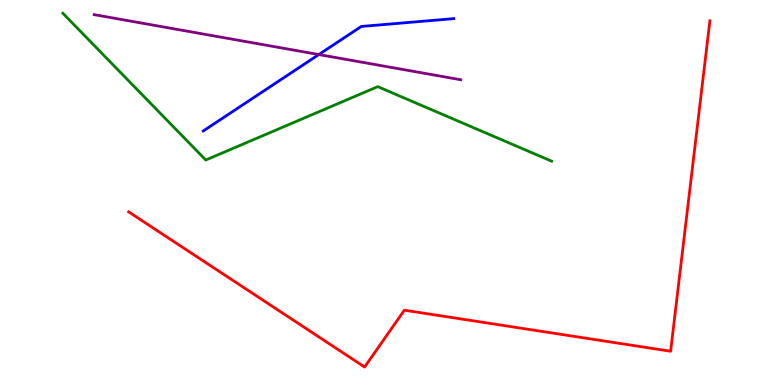[{'lines': ['blue', 'red'], 'intersections': []}, {'lines': ['green', 'red'], 'intersections': []}, {'lines': ['purple', 'red'], 'intersections': []}, {'lines': ['blue', 'green'], 'intersections': []}, {'lines': ['blue', 'purple'], 'intersections': [{'x': 4.11, 'y': 8.58}]}, {'lines': ['green', 'purple'], 'intersections': []}]